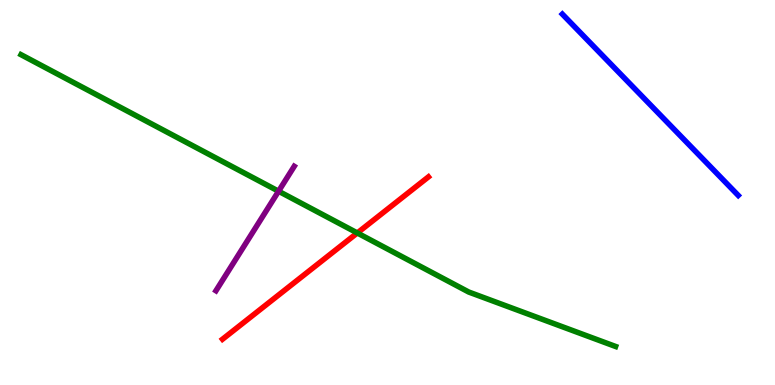[{'lines': ['blue', 'red'], 'intersections': []}, {'lines': ['green', 'red'], 'intersections': [{'x': 4.61, 'y': 3.95}]}, {'lines': ['purple', 'red'], 'intersections': []}, {'lines': ['blue', 'green'], 'intersections': []}, {'lines': ['blue', 'purple'], 'intersections': []}, {'lines': ['green', 'purple'], 'intersections': [{'x': 3.59, 'y': 5.03}]}]